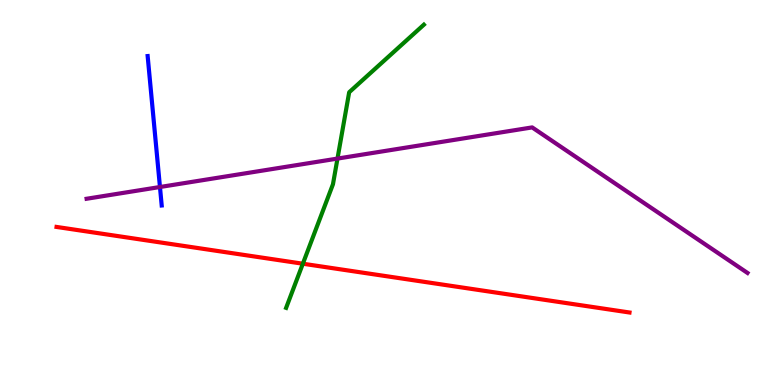[{'lines': ['blue', 'red'], 'intersections': []}, {'lines': ['green', 'red'], 'intersections': [{'x': 3.91, 'y': 3.15}]}, {'lines': ['purple', 'red'], 'intersections': []}, {'lines': ['blue', 'green'], 'intersections': []}, {'lines': ['blue', 'purple'], 'intersections': [{'x': 2.06, 'y': 5.14}]}, {'lines': ['green', 'purple'], 'intersections': [{'x': 4.35, 'y': 5.88}]}]